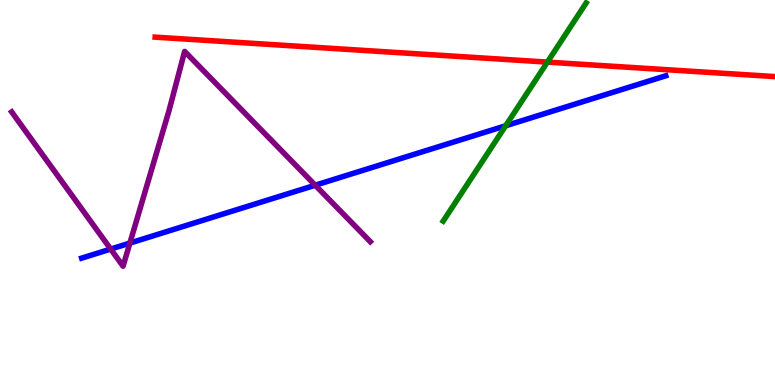[{'lines': ['blue', 'red'], 'intersections': []}, {'lines': ['green', 'red'], 'intersections': [{'x': 7.06, 'y': 8.39}]}, {'lines': ['purple', 'red'], 'intersections': []}, {'lines': ['blue', 'green'], 'intersections': [{'x': 6.52, 'y': 6.73}]}, {'lines': ['blue', 'purple'], 'intersections': [{'x': 1.43, 'y': 3.53}, {'x': 1.68, 'y': 3.69}, {'x': 4.07, 'y': 5.19}]}, {'lines': ['green', 'purple'], 'intersections': []}]